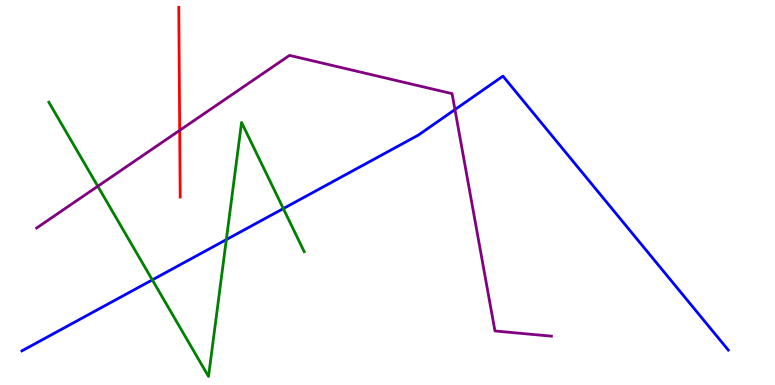[{'lines': ['blue', 'red'], 'intersections': []}, {'lines': ['green', 'red'], 'intersections': []}, {'lines': ['purple', 'red'], 'intersections': [{'x': 2.32, 'y': 6.61}]}, {'lines': ['blue', 'green'], 'intersections': [{'x': 1.97, 'y': 2.73}, {'x': 2.92, 'y': 3.78}, {'x': 3.66, 'y': 4.58}]}, {'lines': ['blue', 'purple'], 'intersections': [{'x': 5.87, 'y': 7.15}]}, {'lines': ['green', 'purple'], 'intersections': [{'x': 1.26, 'y': 5.16}]}]